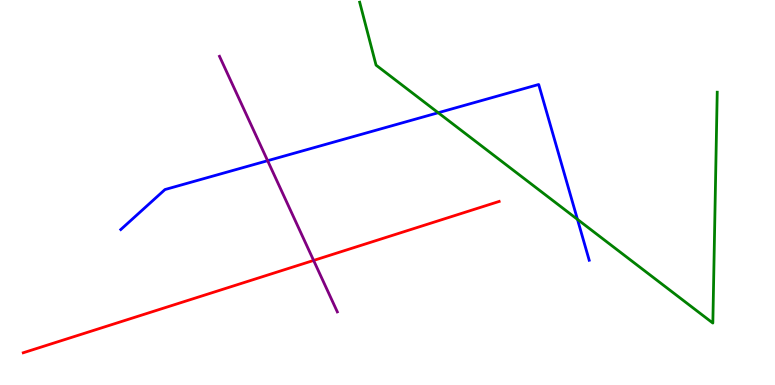[{'lines': ['blue', 'red'], 'intersections': []}, {'lines': ['green', 'red'], 'intersections': []}, {'lines': ['purple', 'red'], 'intersections': [{'x': 4.05, 'y': 3.24}]}, {'lines': ['blue', 'green'], 'intersections': [{'x': 5.65, 'y': 7.07}, {'x': 7.45, 'y': 4.3}]}, {'lines': ['blue', 'purple'], 'intersections': [{'x': 3.45, 'y': 5.83}]}, {'lines': ['green', 'purple'], 'intersections': []}]